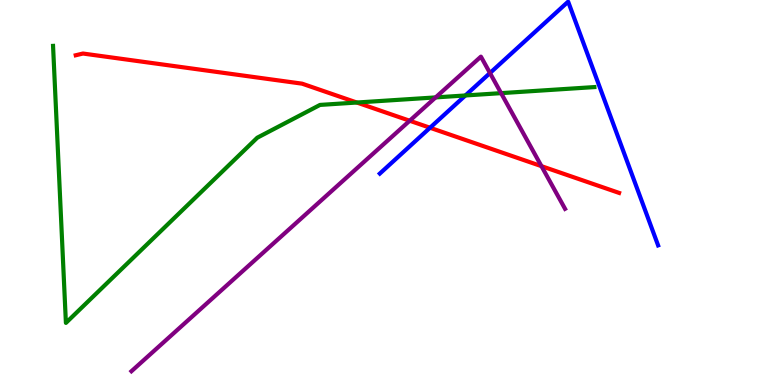[{'lines': ['blue', 'red'], 'intersections': [{'x': 5.55, 'y': 6.68}]}, {'lines': ['green', 'red'], 'intersections': [{'x': 4.6, 'y': 7.34}]}, {'lines': ['purple', 'red'], 'intersections': [{'x': 5.29, 'y': 6.86}, {'x': 6.99, 'y': 5.68}]}, {'lines': ['blue', 'green'], 'intersections': [{'x': 6.01, 'y': 7.52}]}, {'lines': ['blue', 'purple'], 'intersections': [{'x': 6.32, 'y': 8.1}]}, {'lines': ['green', 'purple'], 'intersections': [{'x': 5.62, 'y': 7.47}, {'x': 6.47, 'y': 7.58}]}]